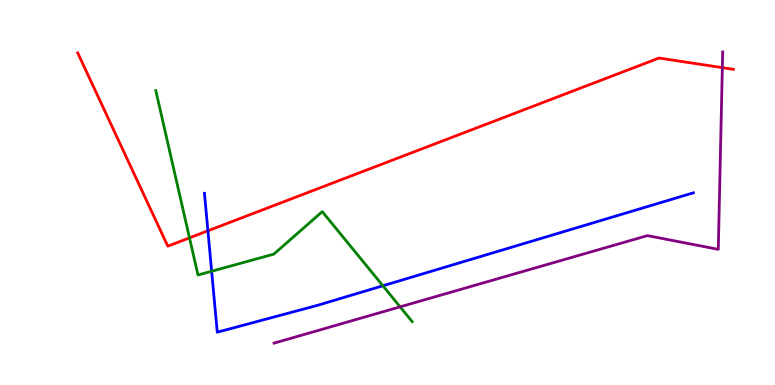[{'lines': ['blue', 'red'], 'intersections': [{'x': 2.68, 'y': 4.01}]}, {'lines': ['green', 'red'], 'intersections': [{'x': 2.45, 'y': 3.82}]}, {'lines': ['purple', 'red'], 'intersections': [{'x': 9.32, 'y': 8.24}]}, {'lines': ['blue', 'green'], 'intersections': [{'x': 2.73, 'y': 2.95}, {'x': 4.94, 'y': 2.58}]}, {'lines': ['blue', 'purple'], 'intersections': []}, {'lines': ['green', 'purple'], 'intersections': [{'x': 5.16, 'y': 2.03}]}]